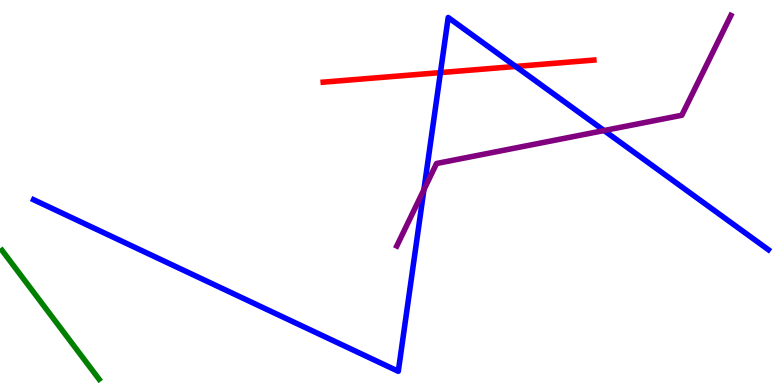[{'lines': ['blue', 'red'], 'intersections': [{'x': 5.68, 'y': 8.11}, {'x': 6.65, 'y': 8.27}]}, {'lines': ['green', 'red'], 'intersections': []}, {'lines': ['purple', 'red'], 'intersections': []}, {'lines': ['blue', 'green'], 'intersections': []}, {'lines': ['blue', 'purple'], 'intersections': [{'x': 5.47, 'y': 5.07}, {'x': 7.79, 'y': 6.61}]}, {'lines': ['green', 'purple'], 'intersections': []}]